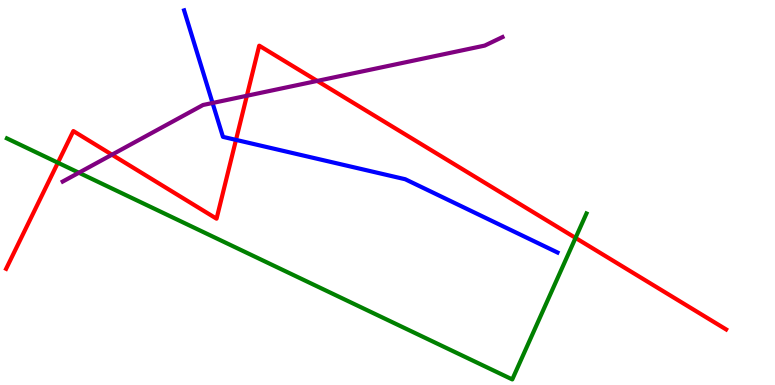[{'lines': ['blue', 'red'], 'intersections': [{'x': 3.05, 'y': 6.37}]}, {'lines': ['green', 'red'], 'intersections': [{'x': 0.747, 'y': 5.77}, {'x': 7.43, 'y': 3.82}]}, {'lines': ['purple', 'red'], 'intersections': [{'x': 1.44, 'y': 5.98}, {'x': 3.19, 'y': 7.51}, {'x': 4.09, 'y': 7.9}]}, {'lines': ['blue', 'green'], 'intersections': []}, {'lines': ['blue', 'purple'], 'intersections': [{'x': 2.74, 'y': 7.32}]}, {'lines': ['green', 'purple'], 'intersections': [{'x': 1.02, 'y': 5.51}]}]